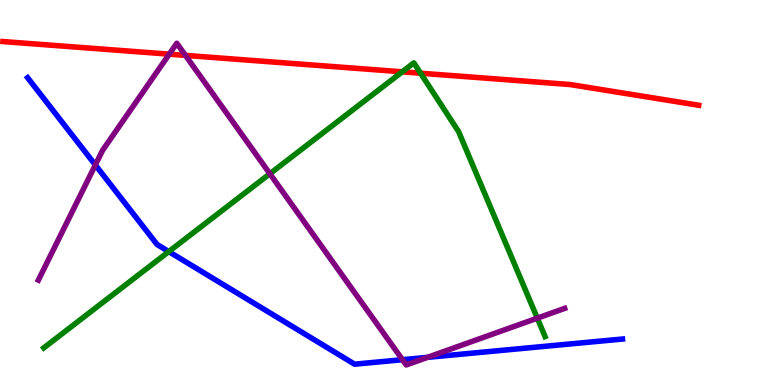[{'lines': ['blue', 'red'], 'intersections': []}, {'lines': ['green', 'red'], 'intersections': [{'x': 5.19, 'y': 8.13}, {'x': 5.43, 'y': 8.1}]}, {'lines': ['purple', 'red'], 'intersections': [{'x': 2.18, 'y': 8.59}, {'x': 2.39, 'y': 8.56}]}, {'lines': ['blue', 'green'], 'intersections': [{'x': 2.18, 'y': 3.47}]}, {'lines': ['blue', 'purple'], 'intersections': [{'x': 1.23, 'y': 5.72}, {'x': 5.19, 'y': 0.657}, {'x': 5.52, 'y': 0.718}]}, {'lines': ['green', 'purple'], 'intersections': [{'x': 3.48, 'y': 5.49}, {'x': 6.93, 'y': 1.74}]}]